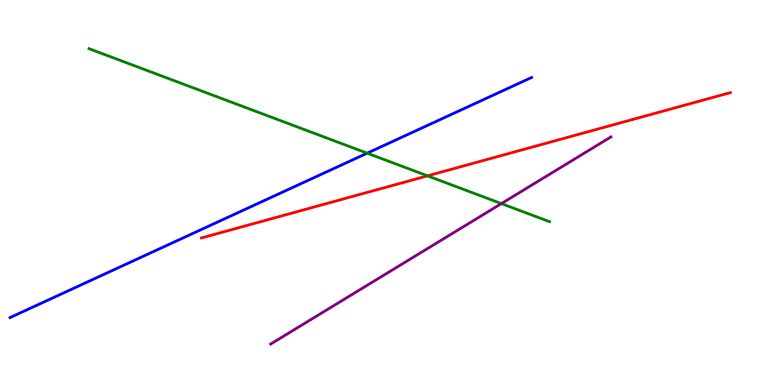[{'lines': ['blue', 'red'], 'intersections': []}, {'lines': ['green', 'red'], 'intersections': [{'x': 5.52, 'y': 5.43}]}, {'lines': ['purple', 'red'], 'intersections': []}, {'lines': ['blue', 'green'], 'intersections': [{'x': 4.74, 'y': 6.02}]}, {'lines': ['blue', 'purple'], 'intersections': []}, {'lines': ['green', 'purple'], 'intersections': [{'x': 6.47, 'y': 4.71}]}]